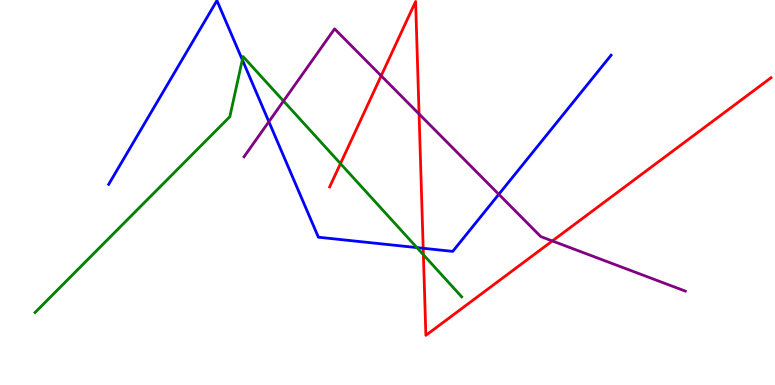[{'lines': ['blue', 'red'], 'intersections': [{'x': 5.46, 'y': 3.55}]}, {'lines': ['green', 'red'], 'intersections': [{'x': 4.39, 'y': 5.75}, {'x': 5.46, 'y': 3.38}]}, {'lines': ['purple', 'red'], 'intersections': [{'x': 4.92, 'y': 8.03}, {'x': 5.41, 'y': 7.04}, {'x': 7.13, 'y': 3.74}]}, {'lines': ['blue', 'green'], 'intersections': [{'x': 3.13, 'y': 8.45}, {'x': 5.38, 'y': 3.57}]}, {'lines': ['blue', 'purple'], 'intersections': [{'x': 3.47, 'y': 6.84}, {'x': 6.44, 'y': 4.95}]}, {'lines': ['green', 'purple'], 'intersections': [{'x': 3.66, 'y': 7.38}]}]